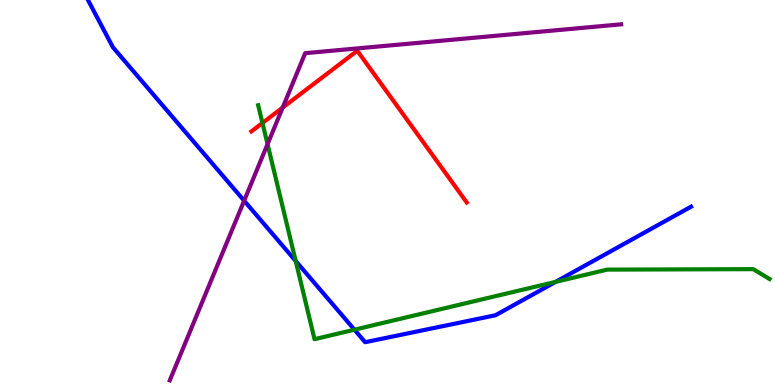[{'lines': ['blue', 'red'], 'intersections': []}, {'lines': ['green', 'red'], 'intersections': [{'x': 3.39, 'y': 6.81}]}, {'lines': ['purple', 'red'], 'intersections': [{'x': 3.65, 'y': 7.21}]}, {'lines': ['blue', 'green'], 'intersections': [{'x': 3.82, 'y': 3.22}, {'x': 4.57, 'y': 1.44}, {'x': 7.17, 'y': 2.68}]}, {'lines': ['blue', 'purple'], 'intersections': [{'x': 3.15, 'y': 4.79}]}, {'lines': ['green', 'purple'], 'intersections': [{'x': 3.45, 'y': 6.26}]}]